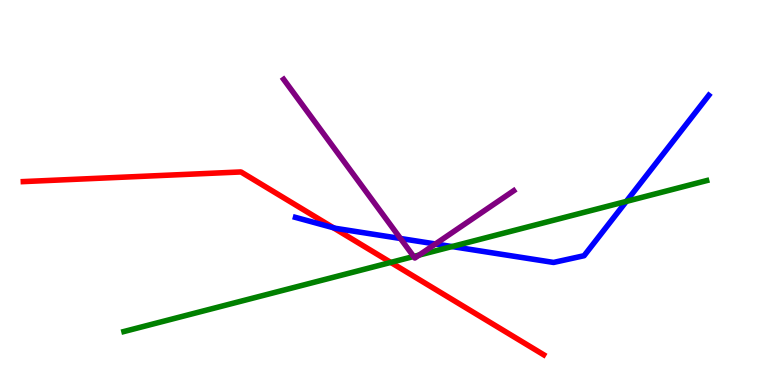[{'lines': ['blue', 'red'], 'intersections': [{'x': 4.3, 'y': 4.09}]}, {'lines': ['green', 'red'], 'intersections': [{'x': 5.04, 'y': 3.18}]}, {'lines': ['purple', 'red'], 'intersections': []}, {'lines': ['blue', 'green'], 'intersections': [{'x': 5.83, 'y': 3.6}, {'x': 8.08, 'y': 4.77}]}, {'lines': ['blue', 'purple'], 'intersections': [{'x': 5.17, 'y': 3.81}, {'x': 5.62, 'y': 3.66}]}, {'lines': ['green', 'purple'], 'intersections': [{'x': 5.34, 'y': 3.34}, {'x': 5.41, 'y': 3.37}]}]